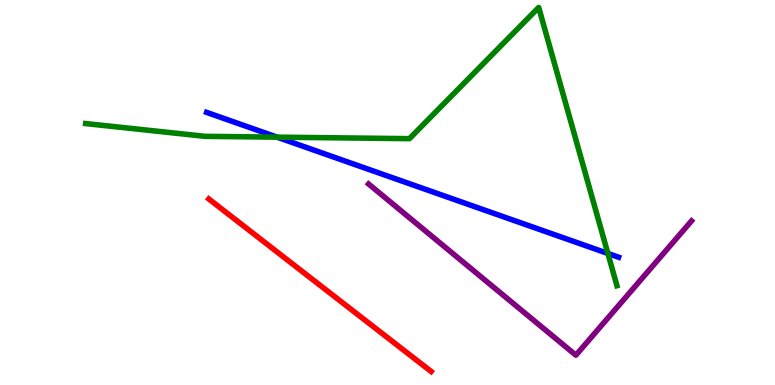[{'lines': ['blue', 'red'], 'intersections': []}, {'lines': ['green', 'red'], 'intersections': []}, {'lines': ['purple', 'red'], 'intersections': []}, {'lines': ['blue', 'green'], 'intersections': [{'x': 3.58, 'y': 6.44}, {'x': 7.84, 'y': 3.42}]}, {'lines': ['blue', 'purple'], 'intersections': []}, {'lines': ['green', 'purple'], 'intersections': []}]